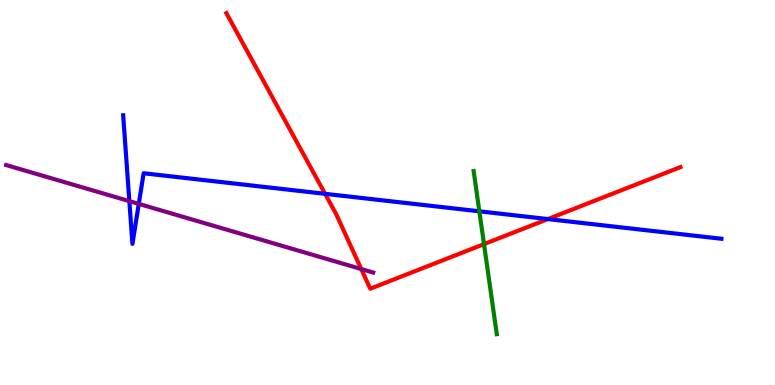[{'lines': ['blue', 'red'], 'intersections': [{'x': 4.19, 'y': 4.97}, {'x': 7.07, 'y': 4.31}]}, {'lines': ['green', 'red'], 'intersections': [{'x': 6.25, 'y': 3.66}]}, {'lines': ['purple', 'red'], 'intersections': [{'x': 4.66, 'y': 3.01}]}, {'lines': ['blue', 'green'], 'intersections': [{'x': 6.19, 'y': 4.51}]}, {'lines': ['blue', 'purple'], 'intersections': [{'x': 1.67, 'y': 4.78}, {'x': 1.79, 'y': 4.7}]}, {'lines': ['green', 'purple'], 'intersections': []}]